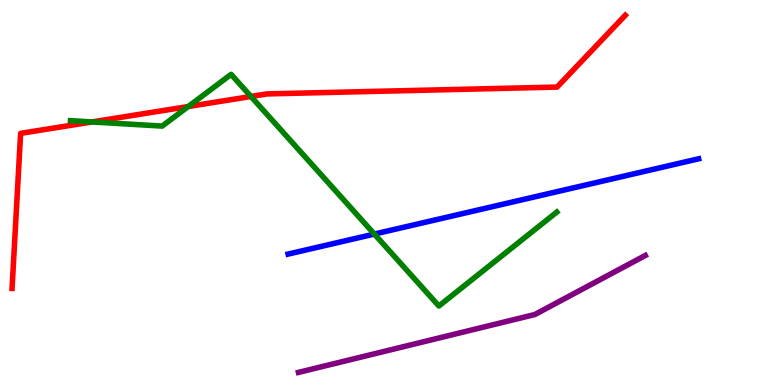[{'lines': ['blue', 'red'], 'intersections': []}, {'lines': ['green', 'red'], 'intersections': [{'x': 1.19, 'y': 6.83}, {'x': 2.43, 'y': 7.23}, {'x': 3.24, 'y': 7.49}]}, {'lines': ['purple', 'red'], 'intersections': []}, {'lines': ['blue', 'green'], 'intersections': [{'x': 4.83, 'y': 3.92}]}, {'lines': ['blue', 'purple'], 'intersections': []}, {'lines': ['green', 'purple'], 'intersections': []}]